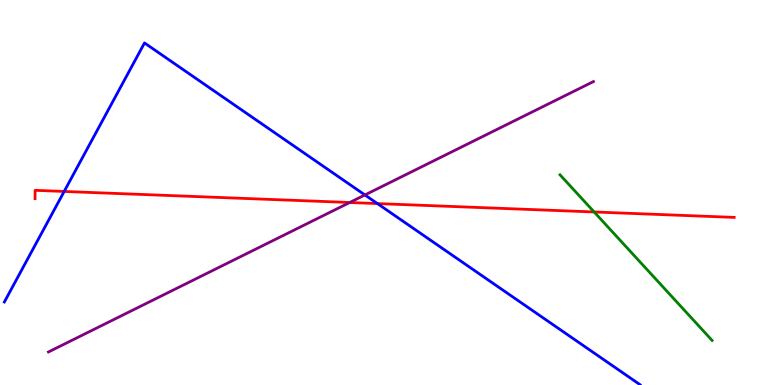[{'lines': ['blue', 'red'], 'intersections': [{'x': 0.828, 'y': 5.03}, {'x': 4.87, 'y': 4.71}]}, {'lines': ['green', 'red'], 'intersections': [{'x': 7.67, 'y': 4.49}]}, {'lines': ['purple', 'red'], 'intersections': [{'x': 4.51, 'y': 4.74}]}, {'lines': ['blue', 'green'], 'intersections': []}, {'lines': ['blue', 'purple'], 'intersections': [{'x': 4.71, 'y': 4.94}]}, {'lines': ['green', 'purple'], 'intersections': []}]